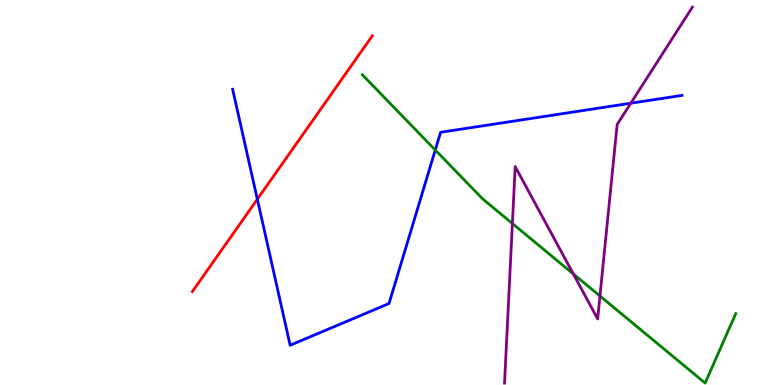[{'lines': ['blue', 'red'], 'intersections': [{'x': 3.32, 'y': 4.83}]}, {'lines': ['green', 'red'], 'intersections': []}, {'lines': ['purple', 'red'], 'intersections': []}, {'lines': ['blue', 'green'], 'intersections': [{'x': 5.62, 'y': 6.1}]}, {'lines': ['blue', 'purple'], 'intersections': [{'x': 8.14, 'y': 7.32}]}, {'lines': ['green', 'purple'], 'intersections': [{'x': 6.61, 'y': 4.19}, {'x': 7.4, 'y': 2.88}, {'x': 7.74, 'y': 2.31}]}]